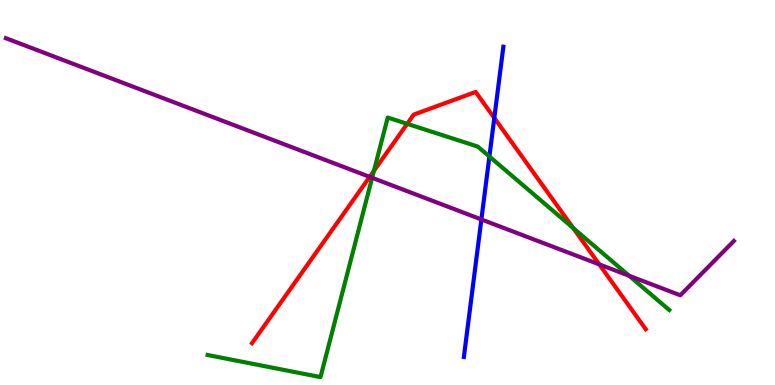[{'lines': ['blue', 'red'], 'intersections': [{'x': 6.38, 'y': 6.94}]}, {'lines': ['green', 'red'], 'intersections': [{'x': 4.82, 'y': 5.56}, {'x': 5.25, 'y': 6.78}, {'x': 7.4, 'y': 4.08}]}, {'lines': ['purple', 'red'], 'intersections': [{'x': 4.77, 'y': 5.41}, {'x': 7.73, 'y': 3.13}]}, {'lines': ['blue', 'green'], 'intersections': [{'x': 6.31, 'y': 5.93}]}, {'lines': ['blue', 'purple'], 'intersections': [{'x': 6.21, 'y': 4.3}]}, {'lines': ['green', 'purple'], 'intersections': [{'x': 4.8, 'y': 5.38}, {'x': 8.12, 'y': 2.84}]}]